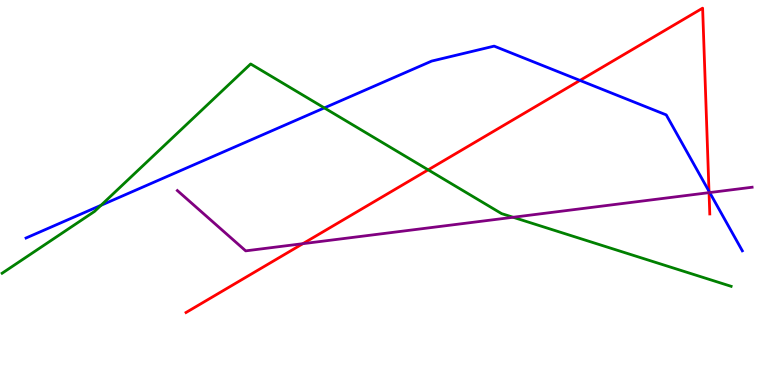[{'lines': ['blue', 'red'], 'intersections': [{'x': 7.48, 'y': 7.91}, {'x': 9.15, 'y': 5.03}]}, {'lines': ['green', 'red'], 'intersections': [{'x': 5.52, 'y': 5.59}]}, {'lines': ['purple', 'red'], 'intersections': [{'x': 3.91, 'y': 3.67}, {'x': 9.15, 'y': 5.0}]}, {'lines': ['blue', 'green'], 'intersections': [{'x': 1.3, 'y': 4.67}, {'x': 4.18, 'y': 7.2}]}, {'lines': ['blue', 'purple'], 'intersections': [{'x': 9.16, 'y': 5.0}]}, {'lines': ['green', 'purple'], 'intersections': [{'x': 6.62, 'y': 4.36}]}]